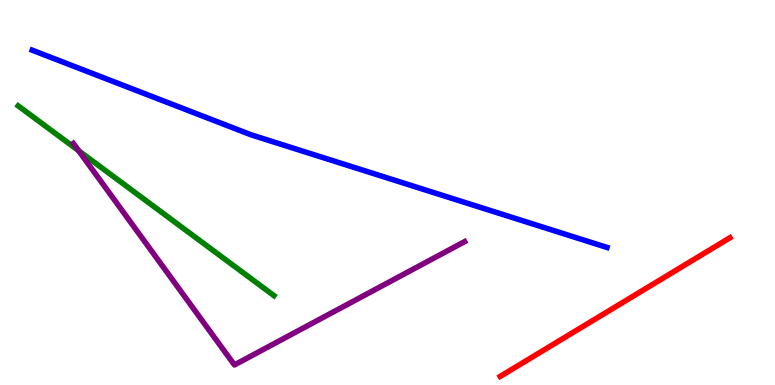[{'lines': ['blue', 'red'], 'intersections': []}, {'lines': ['green', 'red'], 'intersections': []}, {'lines': ['purple', 'red'], 'intersections': []}, {'lines': ['blue', 'green'], 'intersections': []}, {'lines': ['blue', 'purple'], 'intersections': []}, {'lines': ['green', 'purple'], 'intersections': [{'x': 1.01, 'y': 6.09}]}]